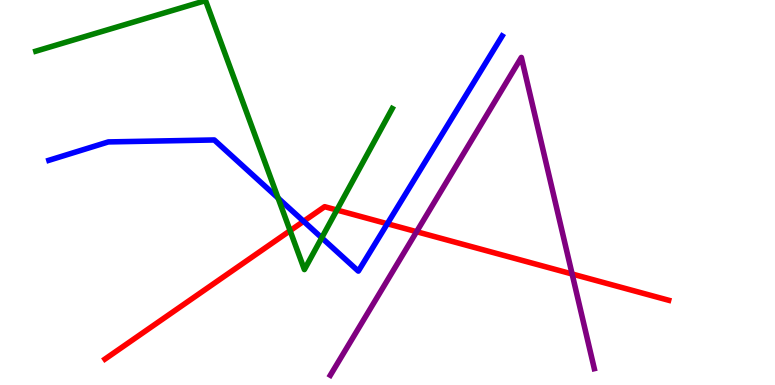[{'lines': ['blue', 'red'], 'intersections': [{'x': 3.92, 'y': 4.25}, {'x': 5.0, 'y': 4.19}]}, {'lines': ['green', 'red'], 'intersections': [{'x': 3.74, 'y': 4.01}, {'x': 4.35, 'y': 4.54}]}, {'lines': ['purple', 'red'], 'intersections': [{'x': 5.38, 'y': 3.98}, {'x': 7.38, 'y': 2.88}]}, {'lines': ['blue', 'green'], 'intersections': [{'x': 3.59, 'y': 4.85}, {'x': 4.15, 'y': 3.82}]}, {'lines': ['blue', 'purple'], 'intersections': []}, {'lines': ['green', 'purple'], 'intersections': []}]